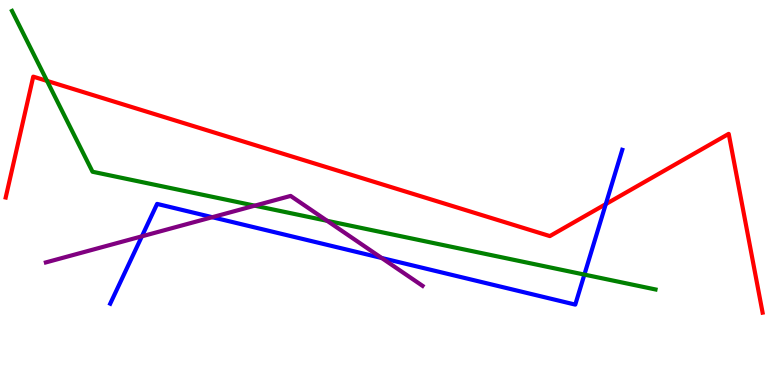[{'lines': ['blue', 'red'], 'intersections': [{'x': 7.82, 'y': 4.7}]}, {'lines': ['green', 'red'], 'intersections': [{'x': 0.607, 'y': 7.9}]}, {'lines': ['purple', 'red'], 'intersections': []}, {'lines': ['blue', 'green'], 'intersections': [{'x': 7.54, 'y': 2.87}]}, {'lines': ['blue', 'purple'], 'intersections': [{'x': 1.83, 'y': 3.86}, {'x': 2.74, 'y': 4.36}, {'x': 4.92, 'y': 3.3}]}, {'lines': ['green', 'purple'], 'intersections': [{'x': 3.29, 'y': 4.66}, {'x': 4.22, 'y': 4.26}]}]